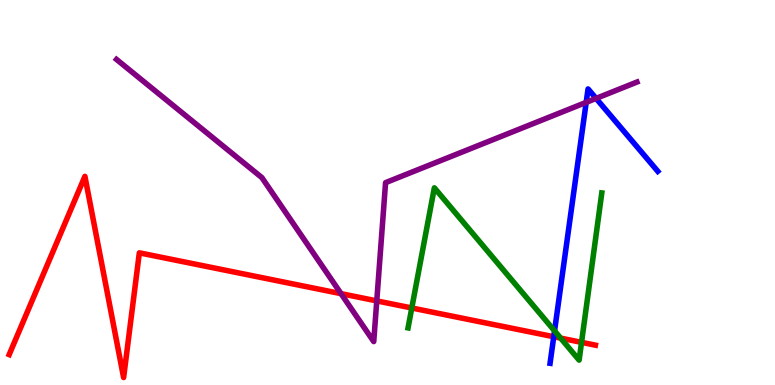[{'lines': ['blue', 'red'], 'intersections': [{'x': 7.15, 'y': 1.25}]}, {'lines': ['green', 'red'], 'intersections': [{'x': 5.31, 'y': 2.0}, {'x': 7.23, 'y': 1.22}, {'x': 7.5, 'y': 1.11}]}, {'lines': ['purple', 'red'], 'intersections': [{'x': 4.4, 'y': 2.37}, {'x': 4.86, 'y': 2.18}]}, {'lines': ['blue', 'green'], 'intersections': [{'x': 7.16, 'y': 1.41}]}, {'lines': ['blue', 'purple'], 'intersections': [{'x': 7.56, 'y': 7.34}, {'x': 7.69, 'y': 7.44}]}, {'lines': ['green', 'purple'], 'intersections': []}]